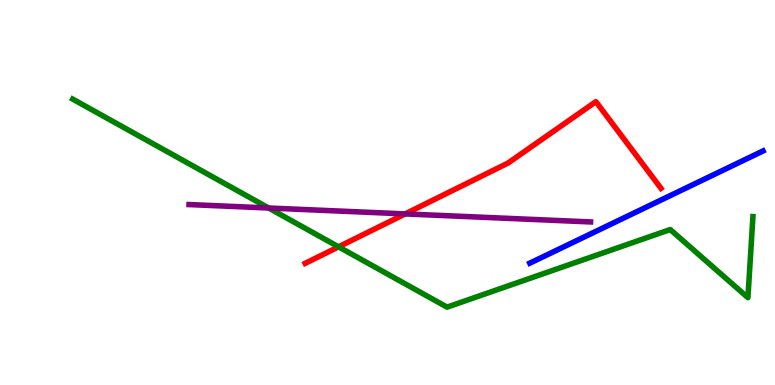[{'lines': ['blue', 'red'], 'intersections': []}, {'lines': ['green', 'red'], 'intersections': [{'x': 4.37, 'y': 3.59}]}, {'lines': ['purple', 'red'], 'intersections': [{'x': 5.23, 'y': 4.44}]}, {'lines': ['blue', 'green'], 'intersections': []}, {'lines': ['blue', 'purple'], 'intersections': []}, {'lines': ['green', 'purple'], 'intersections': [{'x': 3.47, 'y': 4.6}]}]